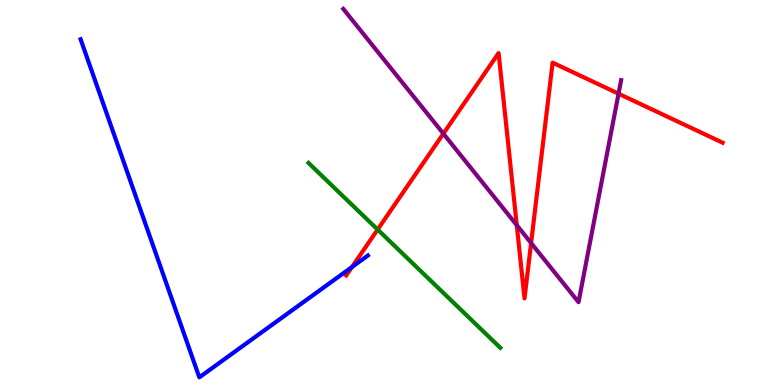[{'lines': ['blue', 'red'], 'intersections': [{'x': 4.54, 'y': 3.06}]}, {'lines': ['green', 'red'], 'intersections': [{'x': 4.87, 'y': 4.04}]}, {'lines': ['purple', 'red'], 'intersections': [{'x': 5.72, 'y': 6.53}, {'x': 6.67, 'y': 4.15}, {'x': 6.85, 'y': 3.69}, {'x': 7.98, 'y': 7.57}]}, {'lines': ['blue', 'green'], 'intersections': []}, {'lines': ['blue', 'purple'], 'intersections': []}, {'lines': ['green', 'purple'], 'intersections': []}]